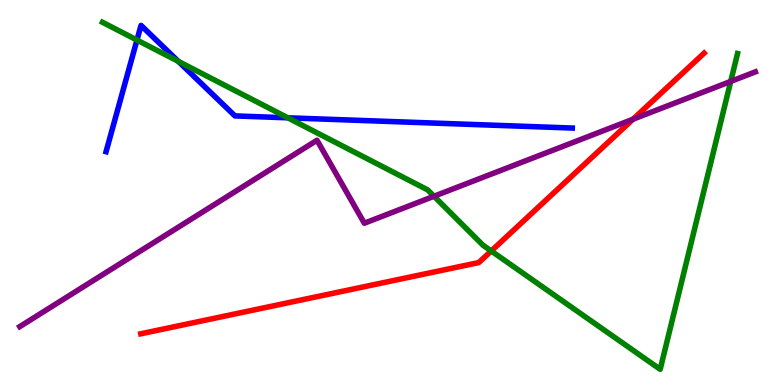[{'lines': ['blue', 'red'], 'intersections': []}, {'lines': ['green', 'red'], 'intersections': [{'x': 6.34, 'y': 3.48}]}, {'lines': ['purple', 'red'], 'intersections': [{'x': 8.17, 'y': 6.9}]}, {'lines': ['blue', 'green'], 'intersections': [{'x': 1.77, 'y': 8.96}, {'x': 2.3, 'y': 8.41}, {'x': 3.71, 'y': 6.94}]}, {'lines': ['blue', 'purple'], 'intersections': []}, {'lines': ['green', 'purple'], 'intersections': [{'x': 5.6, 'y': 4.9}, {'x': 9.43, 'y': 7.89}]}]